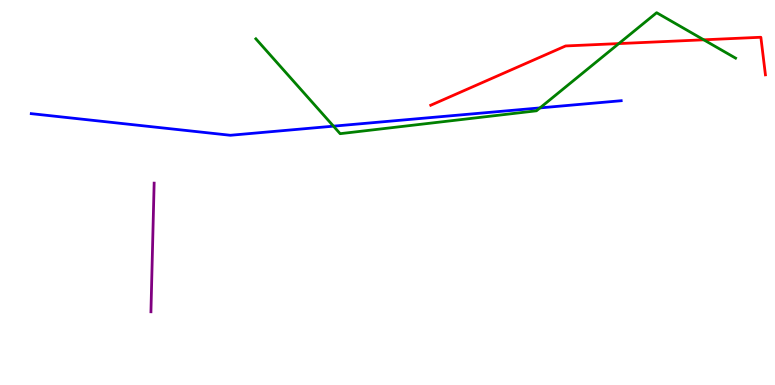[{'lines': ['blue', 'red'], 'intersections': []}, {'lines': ['green', 'red'], 'intersections': [{'x': 7.98, 'y': 8.87}, {'x': 9.08, 'y': 8.97}]}, {'lines': ['purple', 'red'], 'intersections': []}, {'lines': ['blue', 'green'], 'intersections': [{'x': 4.3, 'y': 6.72}, {'x': 6.97, 'y': 7.2}]}, {'lines': ['blue', 'purple'], 'intersections': []}, {'lines': ['green', 'purple'], 'intersections': []}]